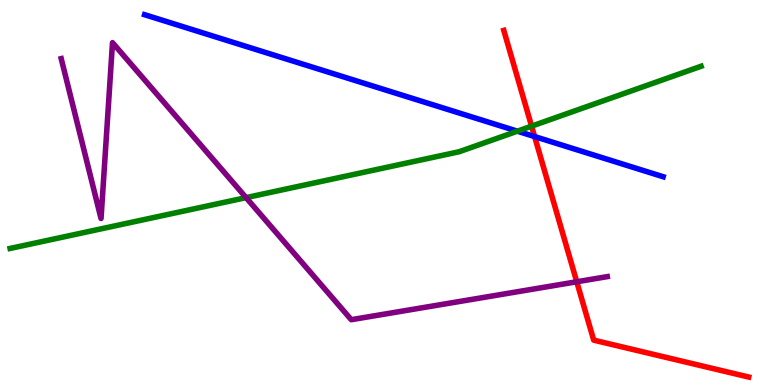[{'lines': ['blue', 'red'], 'intersections': [{'x': 6.9, 'y': 6.45}]}, {'lines': ['green', 'red'], 'intersections': [{'x': 6.86, 'y': 6.72}]}, {'lines': ['purple', 'red'], 'intersections': [{'x': 7.44, 'y': 2.68}]}, {'lines': ['blue', 'green'], 'intersections': [{'x': 6.68, 'y': 6.59}]}, {'lines': ['blue', 'purple'], 'intersections': []}, {'lines': ['green', 'purple'], 'intersections': [{'x': 3.18, 'y': 4.87}]}]